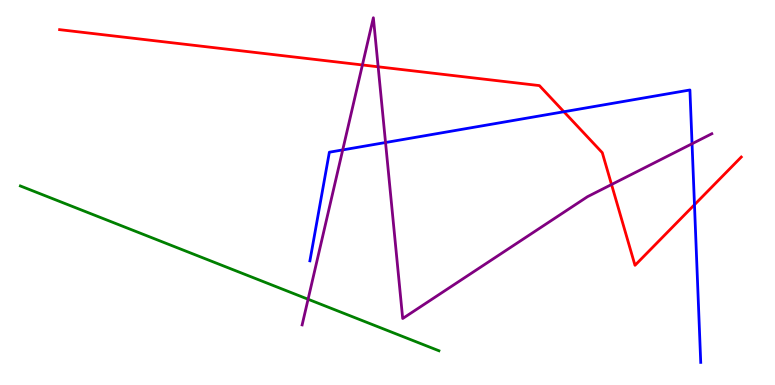[{'lines': ['blue', 'red'], 'intersections': [{'x': 7.28, 'y': 7.1}, {'x': 8.96, 'y': 4.68}]}, {'lines': ['green', 'red'], 'intersections': []}, {'lines': ['purple', 'red'], 'intersections': [{'x': 4.68, 'y': 8.31}, {'x': 4.88, 'y': 8.27}, {'x': 7.89, 'y': 5.21}]}, {'lines': ['blue', 'green'], 'intersections': []}, {'lines': ['blue', 'purple'], 'intersections': [{'x': 4.42, 'y': 6.11}, {'x': 4.97, 'y': 6.3}, {'x': 8.93, 'y': 6.27}]}, {'lines': ['green', 'purple'], 'intersections': [{'x': 3.98, 'y': 2.23}]}]